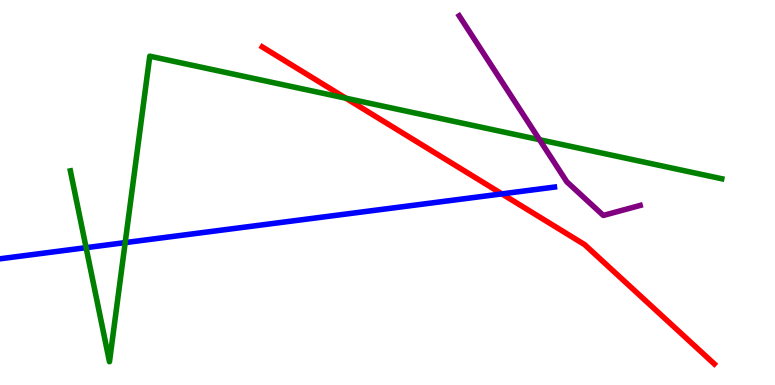[{'lines': ['blue', 'red'], 'intersections': [{'x': 6.48, 'y': 4.96}]}, {'lines': ['green', 'red'], 'intersections': [{'x': 4.46, 'y': 7.45}]}, {'lines': ['purple', 'red'], 'intersections': []}, {'lines': ['blue', 'green'], 'intersections': [{'x': 1.11, 'y': 3.57}, {'x': 1.62, 'y': 3.7}]}, {'lines': ['blue', 'purple'], 'intersections': []}, {'lines': ['green', 'purple'], 'intersections': [{'x': 6.96, 'y': 6.37}]}]